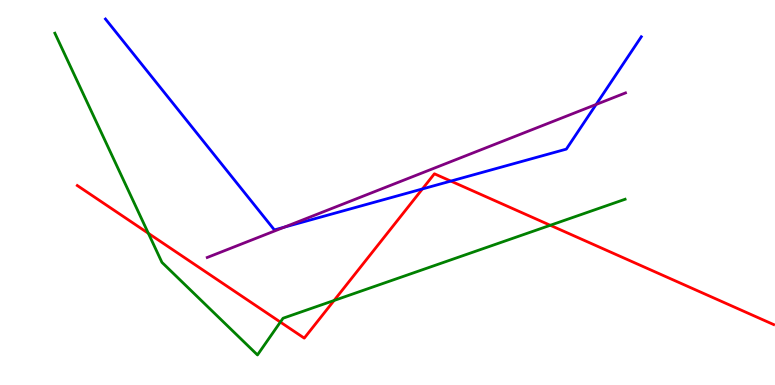[{'lines': ['blue', 'red'], 'intersections': [{'x': 5.45, 'y': 5.09}, {'x': 5.82, 'y': 5.3}]}, {'lines': ['green', 'red'], 'intersections': [{'x': 1.91, 'y': 3.94}, {'x': 3.62, 'y': 1.63}, {'x': 4.31, 'y': 2.2}, {'x': 7.1, 'y': 4.15}]}, {'lines': ['purple', 'red'], 'intersections': []}, {'lines': ['blue', 'green'], 'intersections': []}, {'lines': ['blue', 'purple'], 'intersections': [{'x': 3.67, 'y': 4.1}, {'x': 7.69, 'y': 7.29}]}, {'lines': ['green', 'purple'], 'intersections': []}]